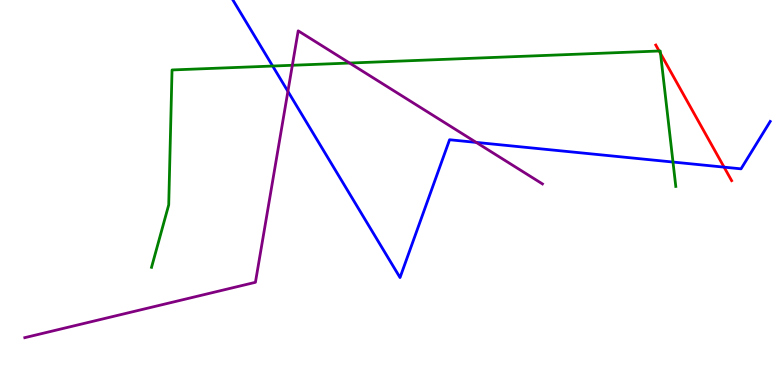[{'lines': ['blue', 'red'], 'intersections': [{'x': 9.34, 'y': 5.66}]}, {'lines': ['green', 'red'], 'intersections': [{'x': 8.5, 'y': 8.68}, {'x': 8.52, 'y': 8.61}]}, {'lines': ['purple', 'red'], 'intersections': []}, {'lines': ['blue', 'green'], 'intersections': [{'x': 3.52, 'y': 8.28}, {'x': 8.68, 'y': 5.79}]}, {'lines': ['blue', 'purple'], 'intersections': [{'x': 3.71, 'y': 7.63}, {'x': 6.14, 'y': 6.3}]}, {'lines': ['green', 'purple'], 'intersections': [{'x': 3.77, 'y': 8.3}, {'x': 4.51, 'y': 8.36}]}]